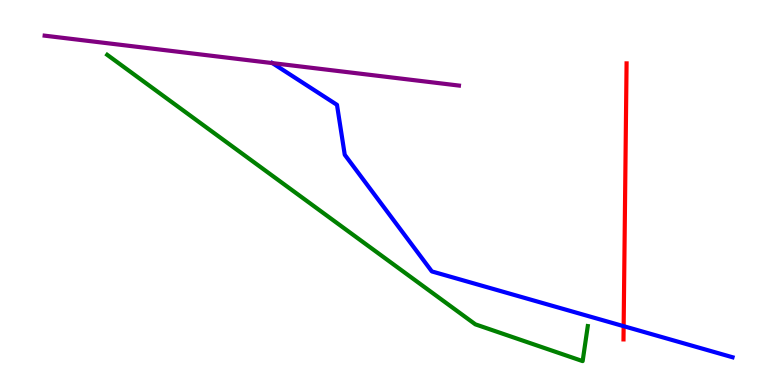[{'lines': ['blue', 'red'], 'intersections': [{'x': 8.05, 'y': 1.53}]}, {'lines': ['green', 'red'], 'intersections': []}, {'lines': ['purple', 'red'], 'intersections': []}, {'lines': ['blue', 'green'], 'intersections': []}, {'lines': ['blue', 'purple'], 'intersections': [{'x': 3.51, 'y': 8.36}]}, {'lines': ['green', 'purple'], 'intersections': []}]